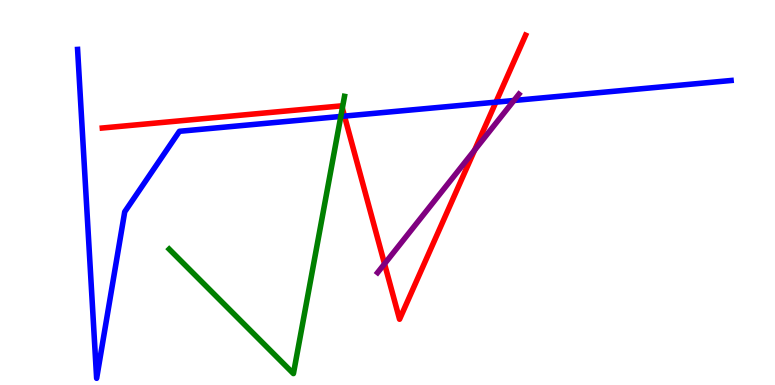[{'lines': ['blue', 'red'], 'intersections': [{'x': 4.44, 'y': 6.98}, {'x': 6.4, 'y': 7.35}]}, {'lines': ['green', 'red'], 'intersections': [{'x': 4.42, 'y': 7.19}]}, {'lines': ['purple', 'red'], 'intersections': [{'x': 4.96, 'y': 3.15}, {'x': 6.12, 'y': 6.1}]}, {'lines': ['blue', 'green'], 'intersections': [{'x': 4.4, 'y': 6.98}]}, {'lines': ['blue', 'purple'], 'intersections': [{'x': 6.63, 'y': 7.39}]}, {'lines': ['green', 'purple'], 'intersections': []}]